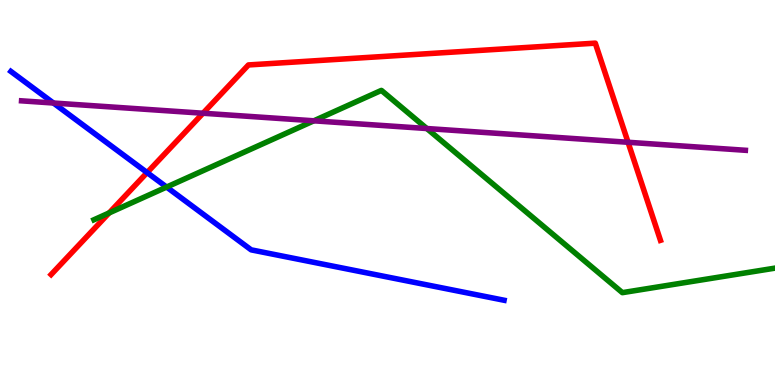[{'lines': ['blue', 'red'], 'intersections': [{'x': 1.9, 'y': 5.52}]}, {'lines': ['green', 'red'], 'intersections': [{'x': 1.41, 'y': 4.47}]}, {'lines': ['purple', 'red'], 'intersections': [{'x': 2.62, 'y': 7.06}, {'x': 8.1, 'y': 6.3}]}, {'lines': ['blue', 'green'], 'intersections': [{'x': 2.15, 'y': 5.14}]}, {'lines': ['blue', 'purple'], 'intersections': [{'x': 0.689, 'y': 7.32}]}, {'lines': ['green', 'purple'], 'intersections': [{'x': 4.05, 'y': 6.86}, {'x': 5.51, 'y': 6.66}]}]